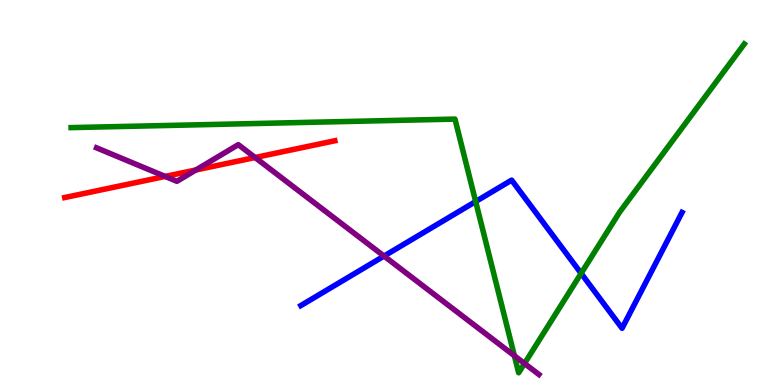[{'lines': ['blue', 'red'], 'intersections': []}, {'lines': ['green', 'red'], 'intersections': []}, {'lines': ['purple', 'red'], 'intersections': [{'x': 2.13, 'y': 5.42}, {'x': 2.53, 'y': 5.59}, {'x': 3.29, 'y': 5.91}]}, {'lines': ['blue', 'green'], 'intersections': [{'x': 6.14, 'y': 4.77}, {'x': 7.5, 'y': 2.9}]}, {'lines': ['blue', 'purple'], 'intersections': [{'x': 4.96, 'y': 3.35}]}, {'lines': ['green', 'purple'], 'intersections': [{'x': 6.64, 'y': 0.76}, {'x': 6.77, 'y': 0.559}]}]